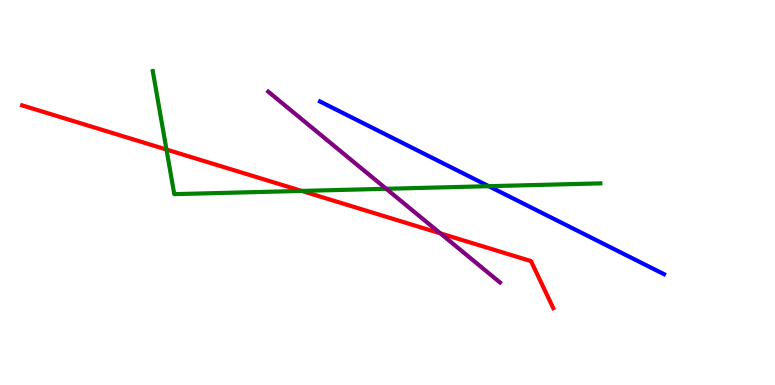[{'lines': ['blue', 'red'], 'intersections': []}, {'lines': ['green', 'red'], 'intersections': [{'x': 2.15, 'y': 6.12}, {'x': 3.89, 'y': 5.04}]}, {'lines': ['purple', 'red'], 'intersections': [{'x': 5.68, 'y': 3.94}]}, {'lines': ['blue', 'green'], 'intersections': [{'x': 6.31, 'y': 5.16}]}, {'lines': ['blue', 'purple'], 'intersections': []}, {'lines': ['green', 'purple'], 'intersections': [{'x': 4.98, 'y': 5.1}]}]